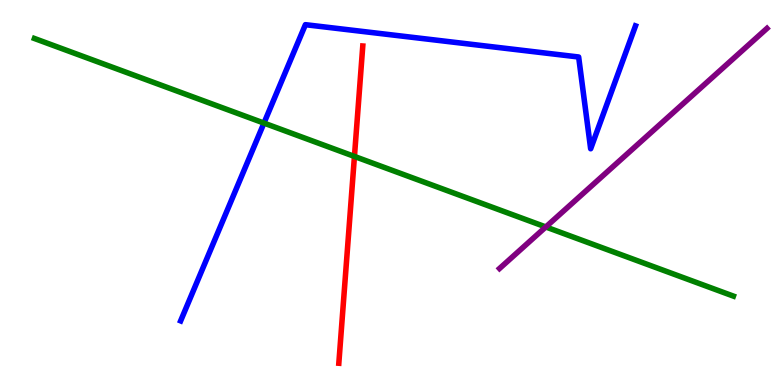[{'lines': ['blue', 'red'], 'intersections': []}, {'lines': ['green', 'red'], 'intersections': [{'x': 4.57, 'y': 5.94}]}, {'lines': ['purple', 'red'], 'intersections': []}, {'lines': ['blue', 'green'], 'intersections': [{'x': 3.41, 'y': 6.8}]}, {'lines': ['blue', 'purple'], 'intersections': []}, {'lines': ['green', 'purple'], 'intersections': [{'x': 7.04, 'y': 4.1}]}]